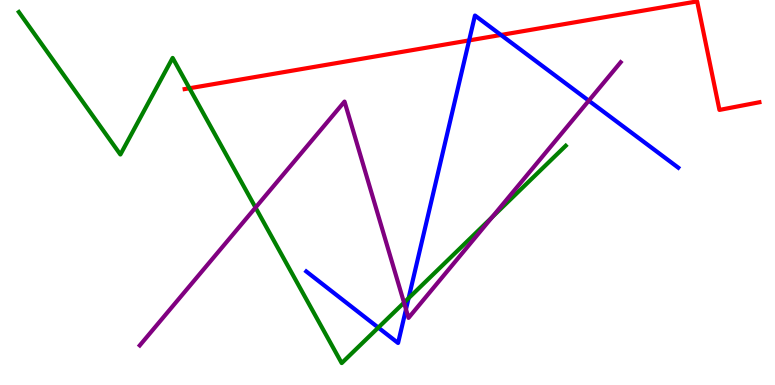[{'lines': ['blue', 'red'], 'intersections': [{'x': 6.05, 'y': 8.95}, {'x': 6.46, 'y': 9.09}]}, {'lines': ['green', 'red'], 'intersections': [{'x': 2.44, 'y': 7.71}]}, {'lines': ['purple', 'red'], 'intersections': []}, {'lines': ['blue', 'green'], 'intersections': [{'x': 4.88, 'y': 1.49}, {'x': 5.27, 'y': 2.25}]}, {'lines': ['blue', 'purple'], 'intersections': [{'x': 5.24, 'y': 1.97}, {'x': 7.6, 'y': 7.38}]}, {'lines': ['green', 'purple'], 'intersections': [{'x': 3.3, 'y': 4.61}, {'x': 5.21, 'y': 2.14}, {'x': 6.35, 'y': 4.36}]}]